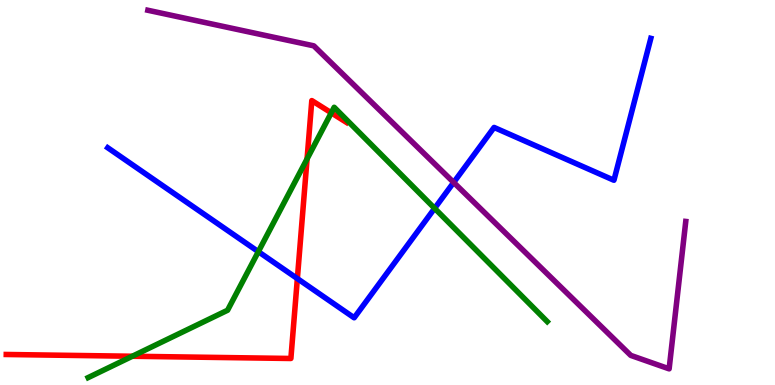[{'lines': ['blue', 'red'], 'intersections': [{'x': 3.84, 'y': 2.76}]}, {'lines': ['green', 'red'], 'intersections': [{'x': 1.71, 'y': 0.747}, {'x': 3.96, 'y': 5.87}, {'x': 4.27, 'y': 7.07}]}, {'lines': ['purple', 'red'], 'intersections': []}, {'lines': ['blue', 'green'], 'intersections': [{'x': 3.33, 'y': 3.46}, {'x': 5.61, 'y': 4.59}]}, {'lines': ['blue', 'purple'], 'intersections': [{'x': 5.85, 'y': 5.26}]}, {'lines': ['green', 'purple'], 'intersections': []}]